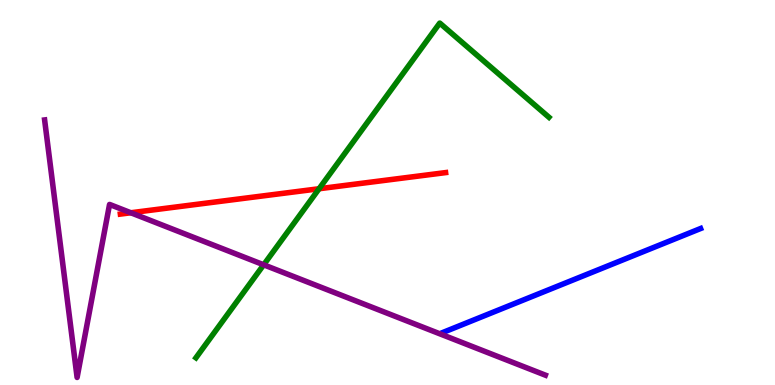[{'lines': ['blue', 'red'], 'intersections': []}, {'lines': ['green', 'red'], 'intersections': [{'x': 4.12, 'y': 5.1}]}, {'lines': ['purple', 'red'], 'intersections': [{'x': 1.69, 'y': 4.47}]}, {'lines': ['blue', 'green'], 'intersections': []}, {'lines': ['blue', 'purple'], 'intersections': []}, {'lines': ['green', 'purple'], 'intersections': [{'x': 3.4, 'y': 3.12}]}]